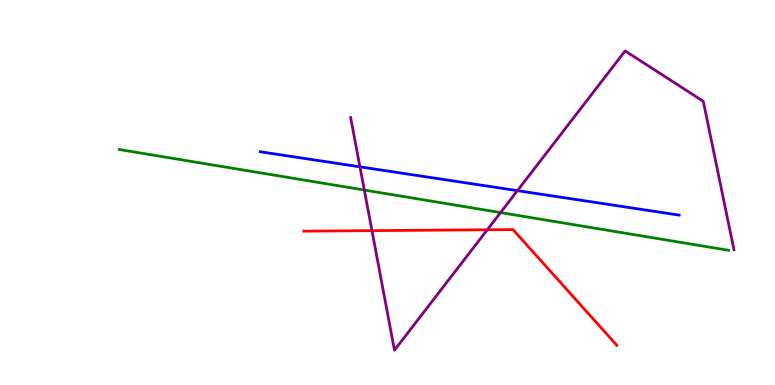[{'lines': ['blue', 'red'], 'intersections': []}, {'lines': ['green', 'red'], 'intersections': []}, {'lines': ['purple', 'red'], 'intersections': [{'x': 4.8, 'y': 4.01}, {'x': 6.29, 'y': 4.03}]}, {'lines': ['blue', 'green'], 'intersections': []}, {'lines': ['blue', 'purple'], 'intersections': [{'x': 4.64, 'y': 5.67}, {'x': 6.68, 'y': 5.05}]}, {'lines': ['green', 'purple'], 'intersections': [{'x': 4.7, 'y': 5.06}, {'x': 6.46, 'y': 4.48}]}]